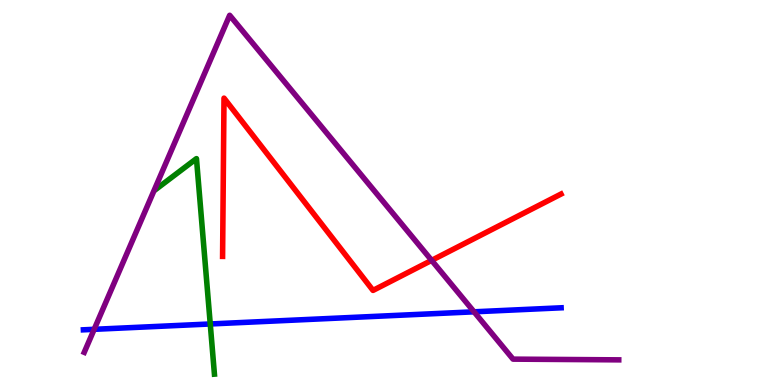[{'lines': ['blue', 'red'], 'intersections': []}, {'lines': ['green', 'red'], 'intersections': []}, {'lines': ['purple', 'red'], 'intersections': [{'x': 5.57, 'y': 3.24}]}, {'lines': ['blue', 'green'], 'intersections': [{'x': 2.71, 'y': 1.59}]}, {'lines': ['blue', 'purple'], 'intersections': [{'x': 1.22, 'y': 1.45}, {'x': 6.12, 'y': 1.9}]}, {'lines': ['green', 'purple'], 'intersections': []}]